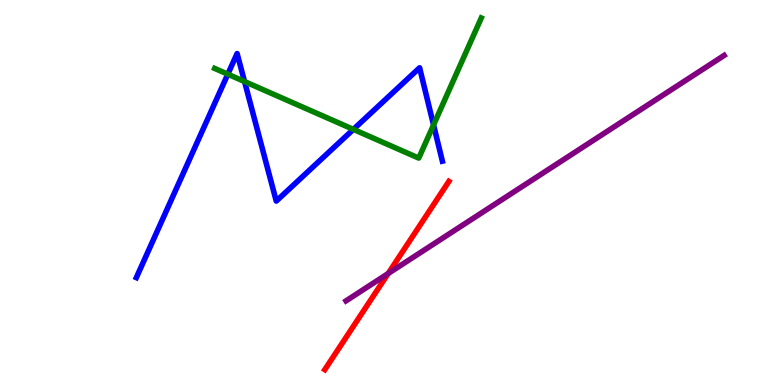[{'lines': ['blue', 'red'], 'intersections': []}, {'lines': ['green', 'red'], 'intersections': []}, {'lines': ['purple', 'red'], 'intersections': [{'x': 5.01, 'y': 2.9}]}, {'lines': ['blue', 'green'], 'intersections': [{'x': 2.94, 'y': 8.07}, {'x': 3.16, 'y': 7.88}, {'x': 4.56, 'y': 6.64}, {'x': 5.59, 'y': 6.75}]}, {'lines': ['blue', 'purple'], 'intersections': []}, {'lines': ['green', 'purple'], 'intersections': []}]